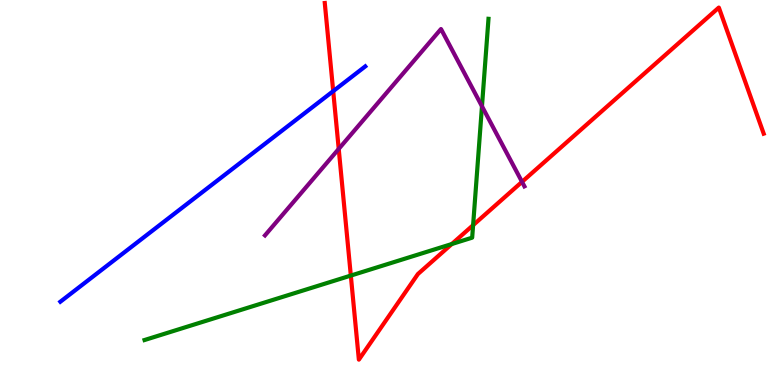[{'lines': ['blue', 'red'], 'intersections': [{'x': 4.3, 'y': 7.63}]}, {'lines': ['green', 'red'], 'intersections': [{'x': 4.53, 'y': 2.84}, {'x': 5.83, 'y': 3.66}, {'x': 6.1, 'y': 4.15}]}, {'lines': ['purple', 'red'], 'intersections': [{'x': 4.37, 'y': 6.13}, {'x': 6.74, 'y': 5.28}]}, {'lines': ['blue', 'green'], 'intersections': []}, {'lines': ['blue', 'purple'], 'intersections': []}, {'lines': ['green', 'purple'], 'intersections': [{'x': 6.22, 'y': 7.24}]}]